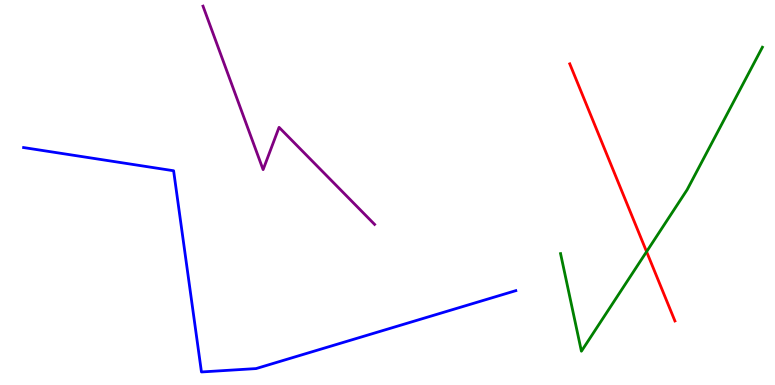[{'lines': ['blue', 'red'], 'intersections': []}, {'lines': ['green', 'red'], 'intersections': [{'x': 8.34, 'y': 3.46}]}, {'lines': ['purple', 'red'], 'intersections': []}, {'lines': ['blue', 'green'], 'intersections': []}, {'lines': ['blue', 'purple'], 'intersections': []}, {'lines': ['green', 'purple'], 'intersections': []}]